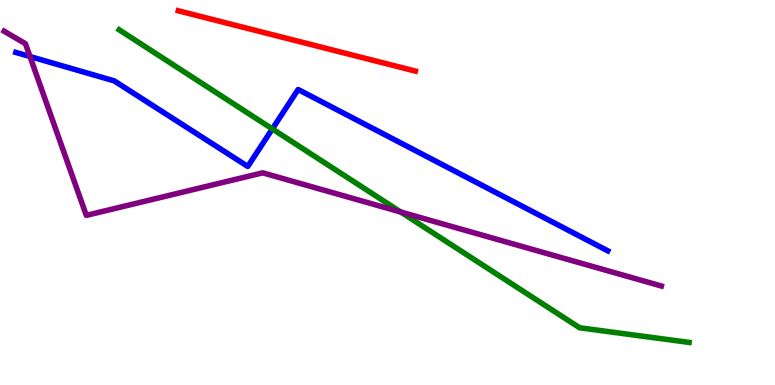[{'lines': ['blue', 'red'], 'intersections': []}, {'lines': ['green', 'red'], 'intersections': []}, {'lines': ['purple', 'red'], 'intersections': []}, {'lines': ['blue', 'green'], 'intersections': [{'x': 3.51, 'y': 6.65}]}, {'lines': ['blue', 'purple'], 'intersections': [{'x': 0.387, 'y': 8.53}]}, {'lines': ['green', 'purple'], 'intersections': [{'x': 5.17, 'y': 4.49}]}]